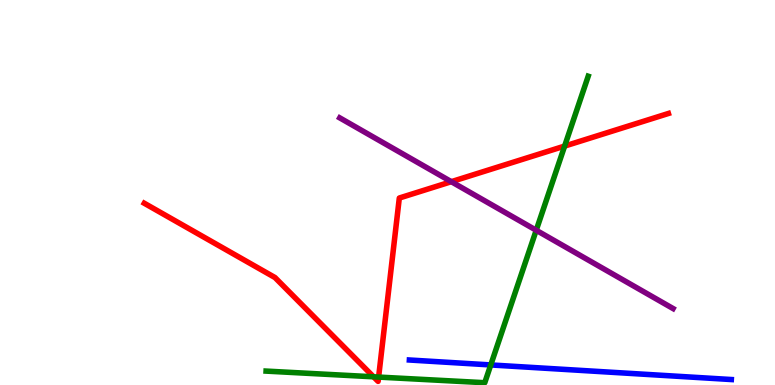[{'lines': ['blue', 'red'], 'intersections': []}, {'lines': ['green', 'red'], 'intersections': [{'x': 4.82, 'y': 0.213}, {'x': 4.89, 'y': 0.206}, {'x': 7.29, 'y': 6.21}]}, {'lines': ['purple', 'red'], 'intersections': [{'x': 5.82, 'y': 5.28}]}, {'lines': ['blue', 'green'], 'intersections': [{'x': 6.33, 'y': 0.521}]}, {'lines': ['blue', 'purple'], 'intersections': []}, {'lines': ['green', 'purple'], 'intersections': [{'x': 6.92, 'y': 4.02}]}]